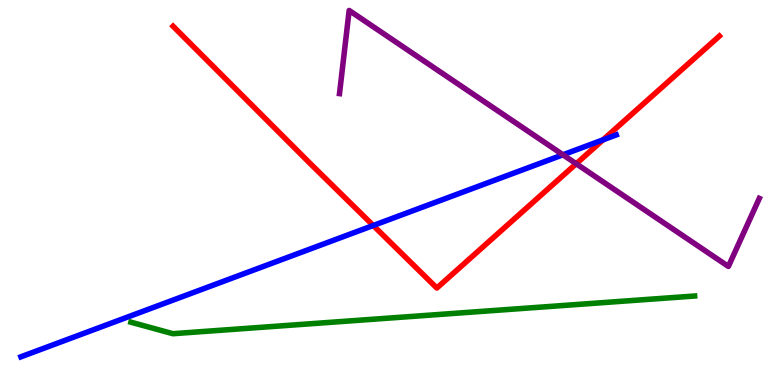[{'lines': ['blue', 'red'], 'intersections': [{'x': 4.82, 'y': 4.14}, {'x': 7.78, 'y': 6.37}]}, {'lines': ['green', 'red'], 'intersections': []}, {'lines': ['purple', 'red'], 'intersections': [{'x': 7.44, 'y': 5.75}]}, {'lines': ['blue', 'green'], 'intersections': []}, {'lines': ['blue', 'purple'], 'intersections': [{'x': 7.26, 'y': 5.98}]}, {'lines': ['green', 'purple'], 'intersections': []}]